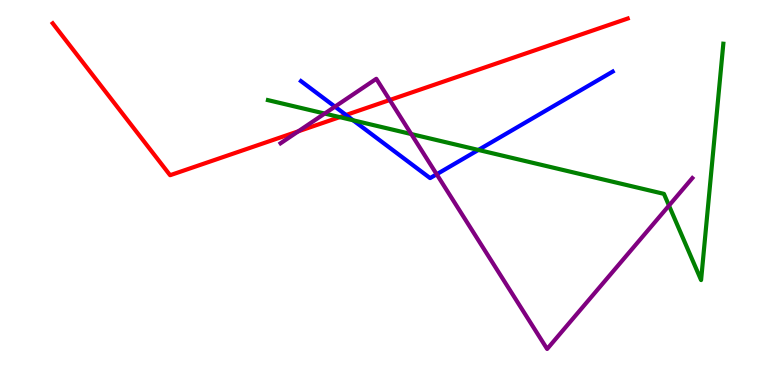[{'lines': ['blue', 'red'], 'intersections': [{'x': 4.47, 'y': 7.01}]}, {'lines': ['green', 'red'], 'intersections': [{'x': 4.38, 'y': 6.96}]}, {'lines': ['purple', 'red'], 'intersections': [{'x': 3.85, 'y': 6.59}, {'x': 5.03, 'y': 7.4}]}, {'lines': ['blue', 'green'], 'intersections': [{'x': 4.56, 'y': 6.88}, {'x': 6.17, 'y': 6.11}]}, {'lines': ['blue', 'purple'], 'intersections': [{'x': 4.32, 'y': 7.23}, {'x': 5.63, 'y': 5.47}]}, {'lines': ['green', 'purple'], 'intersections': [{'x': 4.19, 'y': 7.05}, {'x': 5.31, 'y': 6.52}, {'x': 8.63, 'y': 4.66}]}]